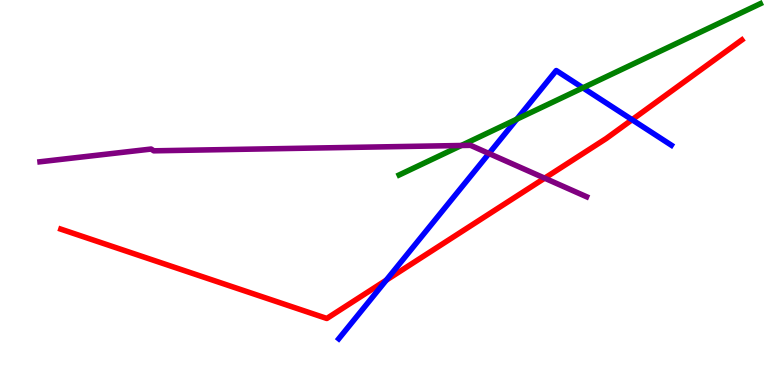[{'lines': ['blue', 'red'], 'intersections': [{'x': 4.98, 'y': 2.72}, {'x': 8.16, 'y': 6.89}]}, {'lines': ['green', 'red'], 'intersections': []}, {'lines': ['purple', 'red'], 'intersections': [{'x': 7.03, 'y': 5.37}]}, {'lines': ['blue', 'green'], 'intersections': [{'x': 6.67, 'y': 6.9}, {'x': 7.52, 'y': 7.72}]}, {'lines': ['blue', 'purple'], 'intersections': [{'x': 6.31, 'y': 6.01}]}, {'lines': ['green', 'purple'], 'intersections': [{'x': 5.95, 'y': 6.22}]}]